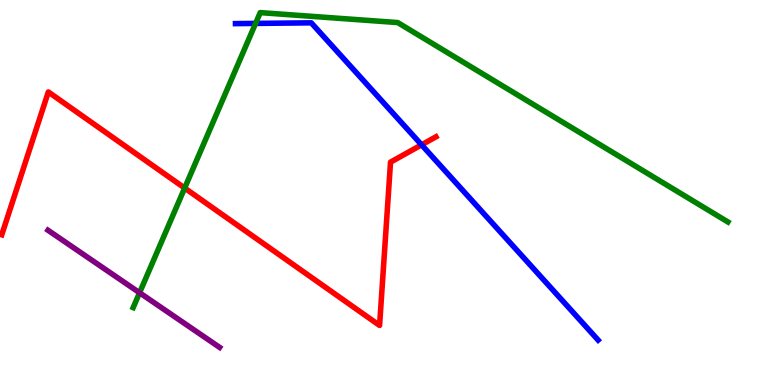[{'lines': ['blue', 'red'], 'intersections': [{'x': 5.44, 'y': 6.24}]}, {'lines': ['green', 'red'], 'intersections': [{'x': 2.38, 'y': 5.12}]}, {'lines': ['purple', 'red'], 'intersections': []}, {'lines': ['blue', 'green'], 'intersections': [{'x': 3.3, 'y': 9.39}]}, {'lines': ['blue', 'purple'], 'intersections': []}, {'lines': ['green', 'purple'], 'intersections': [{'x': 1.8, 'y': 2.4}]}]